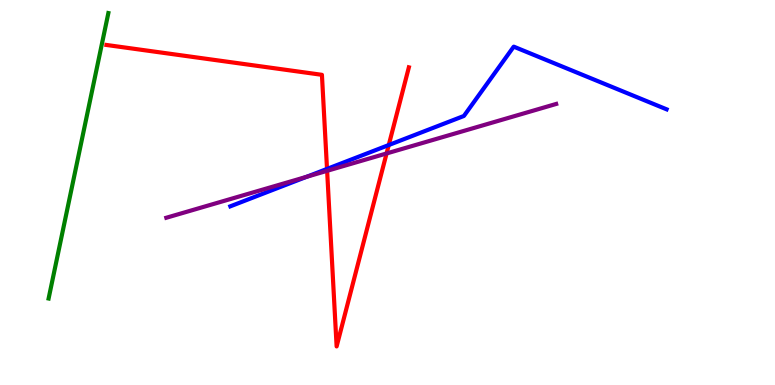[{'lines': ['blue', 'red'], 'intersections': [{'x': 4.22, 'y': 5.61}, {'x': 5.02, 'y': 6.23}]}, {'lines': ['green', 'red'], 'intersections': []}, {'lines': ['purple', 'red'], 'intersections': [{'x': 4.22, 'y': 5.56}, {'x': 4.99, 'y': 6.01}]}, {'lines': ['blue', 'green'], 'intersections': []}, {'lines': ['blue', 'purple'], 'intersections': [{'x': 3.96, 'y': 5.41}]}, {'lines': ['green', 'purple'], 'intersections': []}]